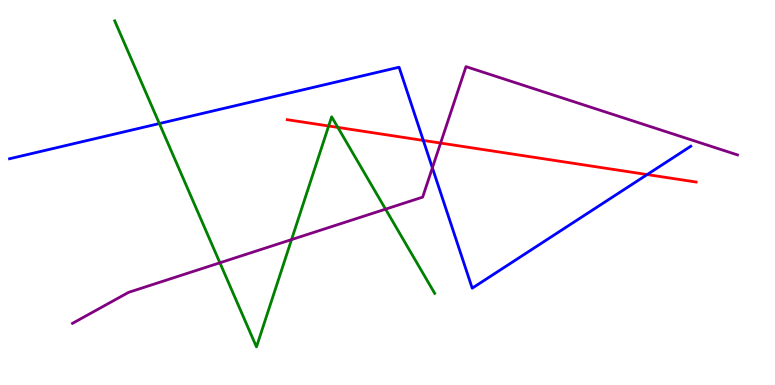[{'lines': ['blue', 'red'], 'intersections': [{'x': 5.46, 'y': 6.35}, {'x': 8.35, 'y': 5.47}]}, {'lines': ['green', 'red'], 'intersections': [{'x': 4.24, 'y': 6.73}, {'x': 4.36, 'y': 6.69}]}, {'lines': ['purple', 'red'], 'intersections': [{'x': 5.69, 'y': 6.28}]}, {'lines': ['blue', 'green'], 'intersections': [{'x': 2.06, 'y': 6.79}]}, {'lines': ['blue', 'purple'], 'intersections': [{'x': 5.58, 'y': 5.64}]}, {'lines': ['green', 'purple'], 'intersections': [{'x': 2.84, 'y': 3.17}, {'x': 3.76, 'y': 3.78}, {'x': 4.97, 'y': 4.57}]}]